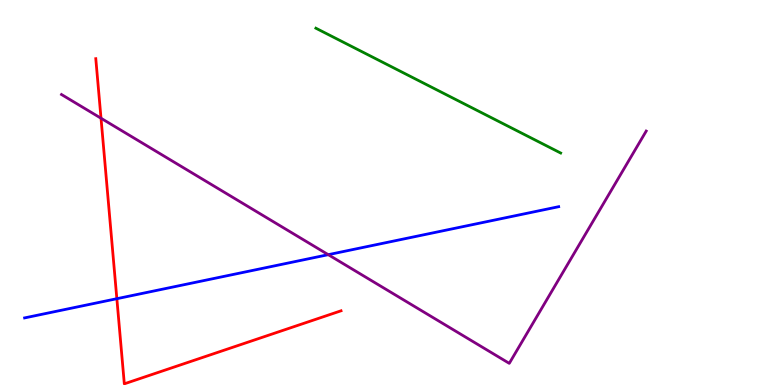[{'lines': ['blue', 'red'], 'intersections': [{'x': 1.51, 'y': 2.24}]}, {'lines': ['green', 'red'], 'intersections': []}, {'lines': ['purple', 'red'], 'intersections': [{'x': 1.3, 'y': 6.93}]}, {'lines': ['blue', 'green'], 'intersections': []}, {'lines': ['blue', 'purple'], 'intersections': [{'x': 4.24, 'y': 3.39}]}, {'lines': ['green', 'purple'], 'intersections': []}]